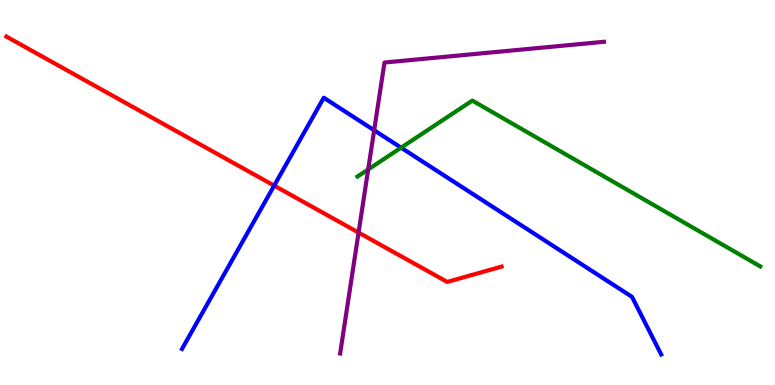[{'lines': ['blue', 'red'], 'intersections': [{'x': 3.54, 'y': 5.18}]}, {'lines': ['green', 'red'], 'intersections': []}, {'lines': ['purple', 'red'], 'intersections': [{'x': 4.63, 'y': 3.96}]}, {'lines': ['blue', 'green'], 'intersections': [{'x': 5.18, 'y': 6.16}]}, {'lines': ['blue', 'purple'], 'intersections': [{'x': 4.83, 'y': 6.62}]}, {'lines': ['green', 'purple'], 'intersections': [{'x': 4.75, 'y': 5.6}]}]